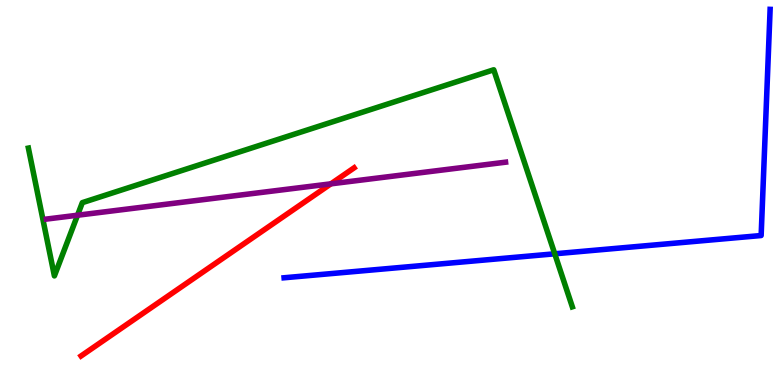[{'lines': ['blue', 'red'], 'intersections': []}, {'lines': ['green', 'red'], 'intersections': []}, {'lines': ['purple', 'red'], 'intersections': [{'x': 4.27, 'y': 5.23}]}, {'lines': ['blue', 'green'], 'intersections': [{'x': 7.16, 'y': 3.41}]}, {'lines': ['blue', 'purple'], 'intersections': []}, {'lines': ['green', 'purple'], 'intersections': [{'x': 1.0, 'y': 4.41}]}]